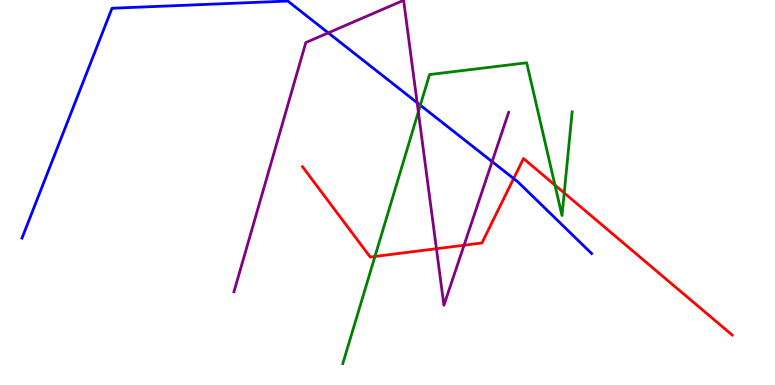[{'lines': ['blue', 'red'], 'intersections': [{'x': 6.63, 'y': 5.36}]}, {'lines': ['green', 'red'], 'intersections': [{'x': 4.84, 'y': 3.34}, {'x': 7.16, 'y': 5.19}, {'x': 7.28, 'y': 4.99}]}, {'lines': ['purple', 'red'], 'intersections': [{'x': 5.63, 'y': 3.54}, {'x': 5.99, 'y': 3.63}]}, {'lines': ['blue', 'green'], 'intersections': [{'x': 5.42, 'y': 7.27}]}, {'lines': ['blue', 'purple'], 'intersections': [{'x': 4.24, 'y': 9.15}, {'x': 5.38, 'y': 7.33}, {'x': 6.35, 'y': 5.8}]}, {'lines': ['green', 'purple'], 'intersections': [{'x': 5.4, 'y': 7.1}]}]